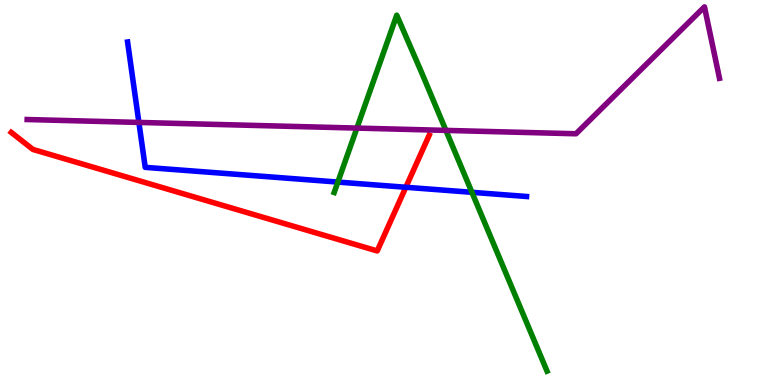[{'lines': ['blue', 'red'], 'intersections': [{'x': 5.24, 'y': 5.14}]}, {'lines': ['green', 'red'], 'intersections': []}, {'lines': ['purple', 'red'], 'intersections': []}, {'lines': ['blue', 'green'], 'intersections': [{'x': 4.36, 'y': 5.27}, {'x': 6.09, 'y': 5.0}]}, {'lines': ['blue', 'purple'], 'intersections': [{'x': 1.79, 'y': 6.82}]}, {'lines': ['green', 'purple'], 'intersections': [{'x': 4.61, 'y': 6.67}, {'x': 5.75, 'y': 6.61}]}]